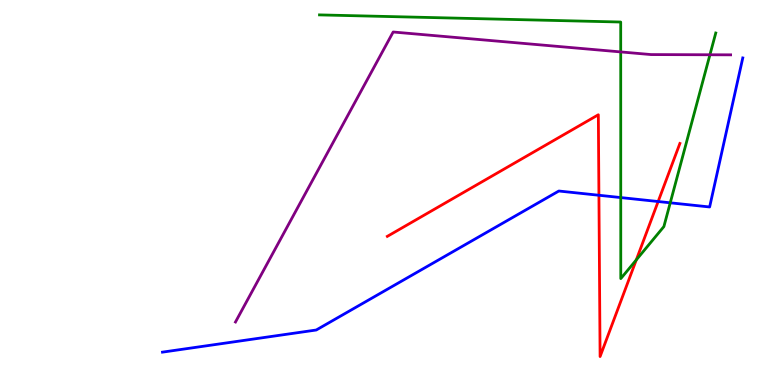[{'lines': ['blue', 'red'], 'intersections': [{'x': 7.73, 'y': 4.93}, {'x': 8.49, 'y': 4.77}]}, {'lines': ['green', 'red'], 'intersections': [{'x': 8.21, 'y': 3.25}]}, {'lines': ['purple', 'red'], 'intersections': []}, {'lines': ['blue', 'green'], 'intersections': [{'x': 8.01, 'y': 4.87}, {'x': 8.65, 'y': 4.73}]}, {'lines': ['blue', 'purple'], 'intersections': []}, {'lines': ['green', 'purple'], 'intersections': [{'x': 8.01, 'y': 8.65}, {'x': 9.16, 'y': 8.58}]}]